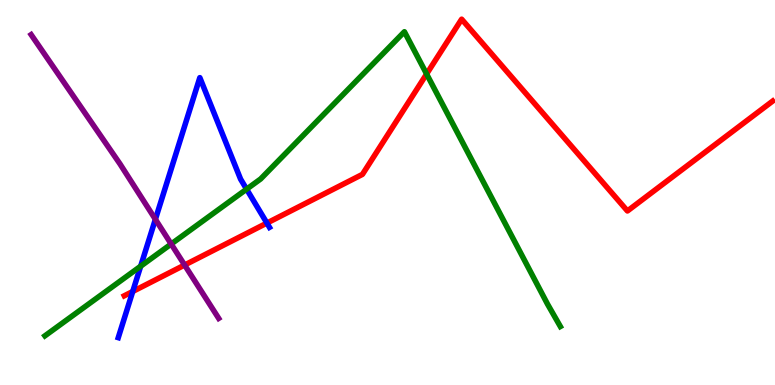[{'lines': ['blue', 'red'], 'intersections': [{'x': 1.71, 'y': 2.43}, {'x': 3.44, 'y': 4.21}]}, {'lines': ['green', 'red'], 'intersections': [{'x': 5.5, 'y': 8.08}]}, {'lines': ['purple', 'red'], 'intersections': [{'x': 2.38, 'y': 3.12}]}, {'lines': ['blue', 'green'], 'intersections': [{'x': 1.82, 'y': 3.09}, {'x': 3.18, 'y': 5.09}]}, {'lines': ['blue', 'purple'], 'intersections': [{'x': 2.0, 'y': 4.3}]}, {'lines': ['green', 'purple'], 'intersections': [{'x': 2.21, 'y': 3.66}]}]